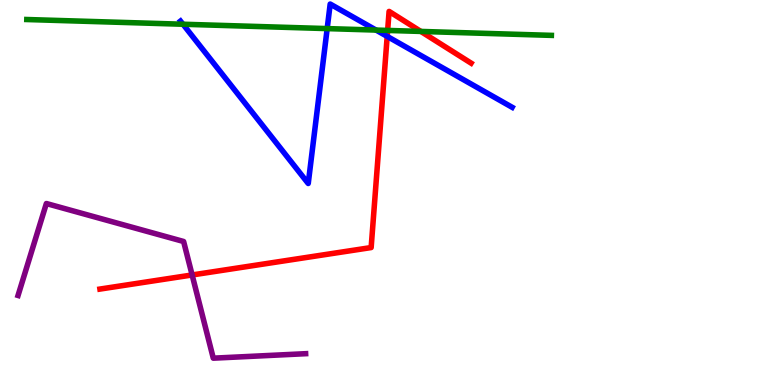[{'lines': ['blue', 'red'], 'intersections': [{'x': 5.0, 'y': 9.05}]}, {'lines': ['green', 'red'], 'intersections': [{'x': 5.0, 'y': 9.21}, {'x': 5.43, 'y': 9.18}]}, {'lines': ['purple', 'red'], 'intersections': [{'x': 2.48, 'y': 2.86}]}, {'lines': ['blue', 'green'], 'intersections': [{'x': 2.36, 'y': 9.37}, {'x': 4.22, 'y': 9.26}, {'x': 4.85, 'y': 9.22}]}, {'lines': ['blue', 'purple'], 'intersections': []}, {'lines': ['green', 'purple'], 'intersections': []}]